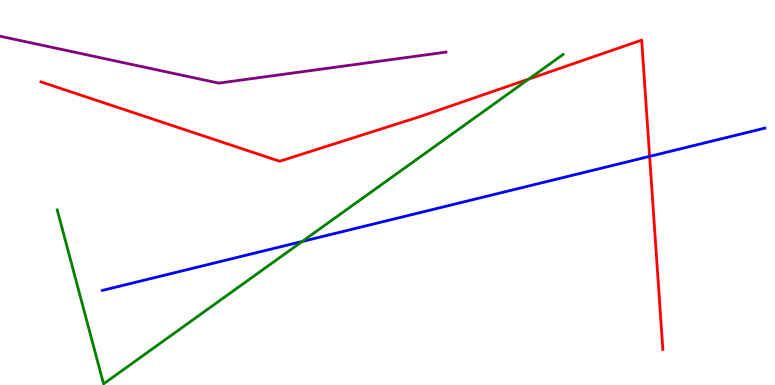[{'lines': ['blue', 'red'], 'intersections': [{'x': 8.38, 'y': 5.94}]}, {'lines': ['green', 'red'], 'intersections': [{'x': 6.82, 'y': 7.95}]}, {'lines': ['purple', 'red'], 'intersections': []}, {'lines': ['blue', 'green'], 'intersections': [{'x': 3.9, 'y': 3.73}]}, {'lines': ['blue', 'purple'], 'intersections': []}, {'lines': ['green', 'purple'], 'intersections': []}]